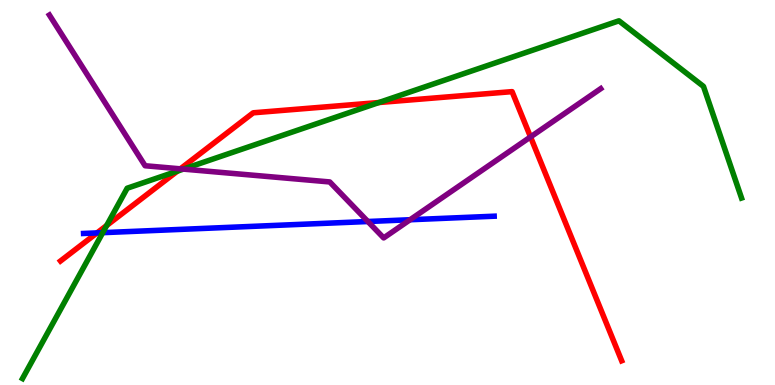[{'lines': ['blue', 'red'], 'intersections': [{'x': 1.25, 'y': 3.95}]}, {'lines': ['green', 'red'], 'intersections': [{'x': 1.38, 'y': 4.14}, {'x': 2.29, 'y': 5.55}, {'x': 4.89, 'y': 7.34}]}, {'lines': ['purple', 'red'], 'intersections': [{'x': 2.33, 'y': 5.61}, {'x': 6.85, 'y': 6.44}]}, {'lines': ['blue', 'green'], 'intersections': [{'x': 1.33, 'y': 3.96}]}, {'lines': ['blue', 'purple'], 'intersections': [{'x': 4.75, 'y': 4.25}, {'x': 5.29, 'y': 4.29}]}, {'lines': ['green', 'purple'], 'intersections': [{'x': 2.37, 'y': 5.61}]}]